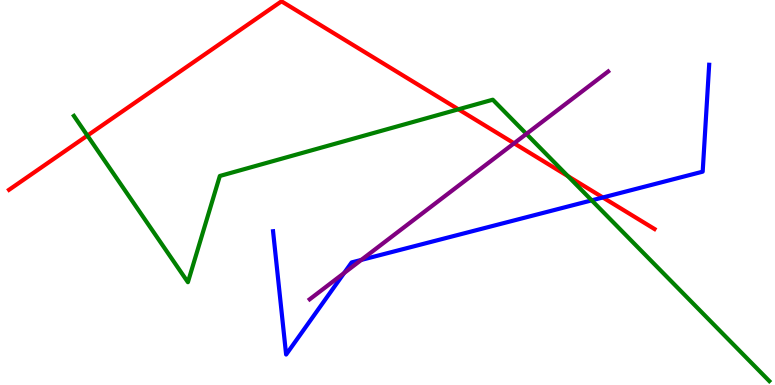[{'lines': ['blue', 'red'], 'intersections': [{'x': 7.78, 'y': 4.87}]}, {'lines': ['green', 'red'], 'intersections': [{'x': 1.13, 'y': 6.48}, {'x': 5.92, 'y': 7.16}, {'x': 7.33, 'y': 5.42}]}, {'lines': ['purple', 'red'], 'intersections': [{'x': 6.63, 'y': 6.28}]}, {'lines': ['blue', 'green'], 'intersections': [{'x': 7.63, 'y': 4.8}]}, {'lines': ['blue', 'purple'], 'intersections': [{'x': 4.44, 'y': 2.91}, {'x': 4.66, 'y': 3.25}]}, {'lines': ['green', 'purple'], 'intersections': [{'x': 6.79, 'y': 6.52}]}]